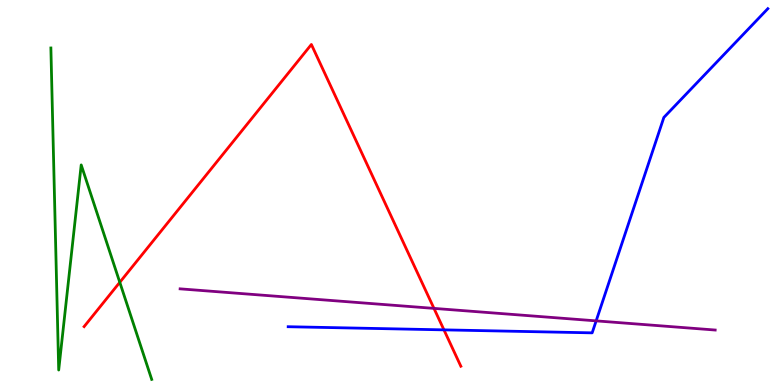[{'lines': ['blue', 'red'], 'intersections': [{'x': 5.73, 'y': 1.43}]}, {'lines': ['green', 'red'], 'intersections': [{'x': 1.55, 'y': 2.67}]}, {'lines': ['purple', 'red'], 'intersections': [{'x': 5.6, 'y': 1.99}]}, {'lines': ['blue', 'green'], 'intersections': []}, {'lines': ['blue', 'purple'], 'intersections': [{'x': 7.69, 'y': 1.67}]}, {'lines': ['green', 'purple'], 'intersections': []}]